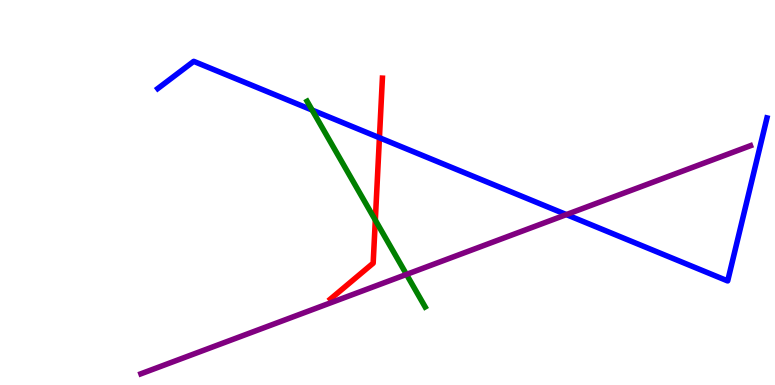[{'lines': ['blue', 'red'], 'intersections': [{'x': 4.9, 'y': 6.42}]}, {'lines': ['green', 'red'], 'intersections': [{'x': 4.84, 'y': 4.28}]}, {'lines': ['purple', 'red'], 'intersections': []}, {'lines': ['blue', 'green'], 'intersections': [{'x': 4.03, 'y': 7.14}]}, {'lines': ['blue', 'purple'], 'intersections': [{'x': 7.31, 'y': 4.43}]}, {'lines': ['green', 'purple'], 'intersections': [{'x': 5.24, 'y': 2.87}]}]